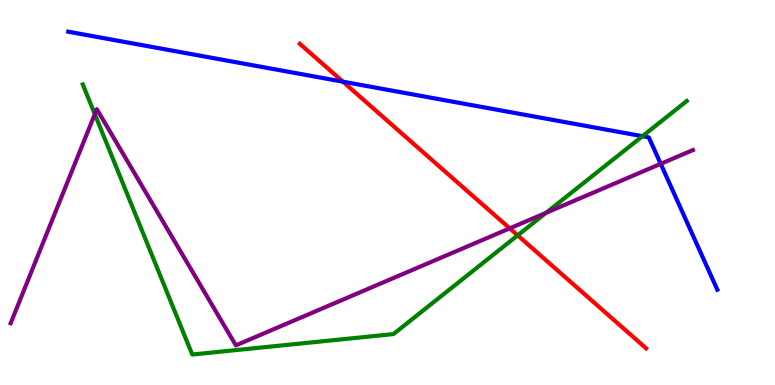[{'lines': ['blue', 'red'], 'intersections': [{'x': 4.42, 'y': 7.88}]}, {'lines': ['green', 'red'], 'intersections': [{'x': 6.68, 'y': 3.89}]}, {'lines': ['purple', 'red'], 'intersections': [{'x': 6.58, 'y': 4.07}]}, {'lines': ['blue', 'green'], 'intersections': [{'x': 8.29, 'y': 6.46}]}, {'lines': ['blue', 'purple'], 'intersections': [{'x': 8.53, 'y': 5.74}]}, {'lines': ['green', 'purple'], 'intersections': [{'x': 1.22, 'y': 7.03}, {'x': 7.05, 'y': 4.47}]}]